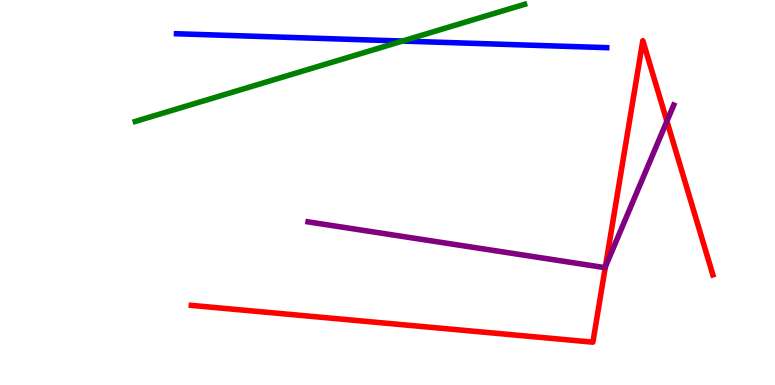[{'lines': ['blue', 'red'], 'intersections': []}, {'lines': ['green', 'red'], 'intersections': []}, {'lines': ['purple', 'red'], 'intersections': [{'x': 7.81, 'y': 3.07}, {'x': 8.61, 'y': 6.85}]}, {'lines': ['blue', 'green'], 'intersections': [{'x': 5.19, 'y': 8.93}]}, {'lines': ['blue', 'purple'], 'intersections': []}, {'lines': ['green', 'purple'], 'intersections': []}]